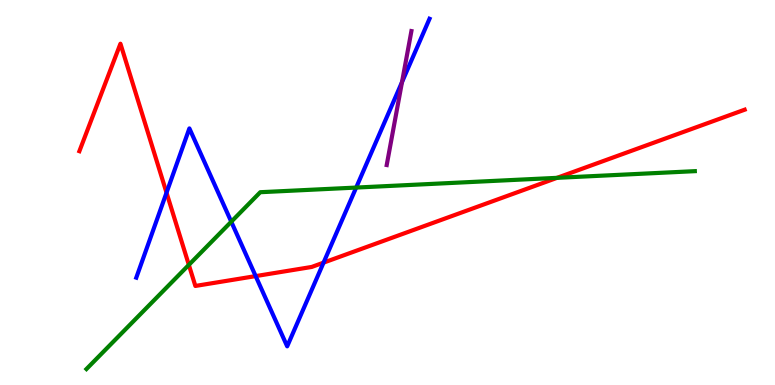[{'lines': ['blue', 'red'], 'intersections': [{'x': 2.15, 'y': 5.0}, {'x': 3.3, 'y': 2.83}, {'x': 4.17, 'y': 3.18}]}, {'lines': ['green', 'red'], 'intersections': [{'x': 2.44, 'y': 3.12}, {'x': 7.19, 'y': 5.38}]}, {'lines': ['purple', 'red'], 'intersections': []}, {'lines': ['blue', 'green'], 'intersections': [{'x': 2.98, 'y': 4.24}, {'x': 4.6, 'y': 5.13}]}, {'lines': ['blue', 'purple'], 'intersections': [{'x': 5.19, 'y': 7.87}]}, {'lines': ['green', 'purple'], 'intersections': []}]